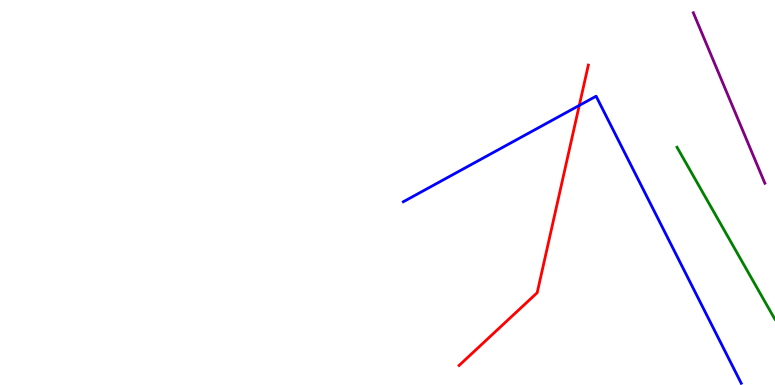[{'lines': ['blue', 'red'], 'intersections': [{'x': 7.47, 'y': 7.26}]}, {'lines': ['green', 'red'], 'intersections': []}, {'lines': ['purple', 'red'], 'intersections': []}, {'lines': ['blue', 'green'], 'intersections': []}, {'lines': ['blue', 'purple'], 'intersections': []}, {'lines': ['green', 'purple'], 'intersections': []}]